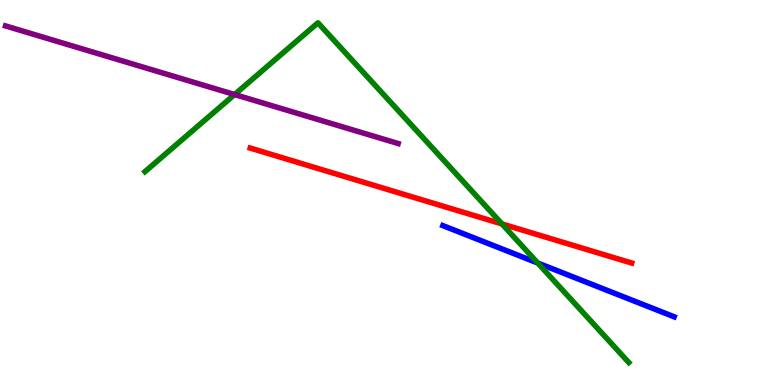[{'lines': ['blue', 'red'], 'intersections': []}, {'lines': ['green', 'red'], 'intersections': [{'x': 6.48, 'y': 4.18}]}, {'lines': ['purple', 'red'], 'intersections': []}, {'lines': ['blue', 'green'], 'intersections': [{'x': 6.94, 'y': 3.17}]}, {'lines': ['blue', 'purple'], 'intersections': []}, {'lines': ['green', 'purple'], 'intersections': [{'x': 3.03, 'y': 7.54}]}]